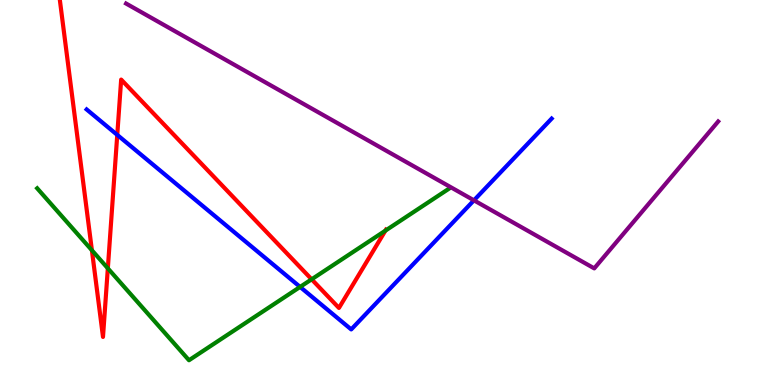[{'lines': ['blue', 'red'], 'intersections': [{'x': 1.51, 'y': 6.5}]}, {'lines': ['green', 'red'], 'intersections': [{'x': 1.19, 'y': 3.5}, {'x': 1.39, 'y': 3.03}, {'x': 4.02, 'y': 2.75}, {'x': 4.97, 'y': 4.01}]}, {'lines': ['purple', 'red'], 'intersections': []}, {'lines': ['blue', 'green'], 'intersections': [{'x': 3.87, 'y': 2.55}]}, {'lines': ['blue', 'purple'], 'intersections': [{'x': 6.12, 'y': 4.8}]}, {'lines': ['green', 'purple'], 'intersections': []}]